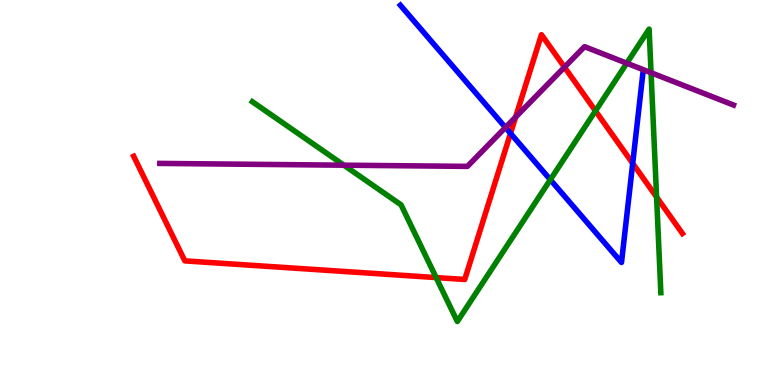[{'lines': ['blue', 'red'], 'intersections': [{'x': 6.59, 'y': 6.54}, {'x': 8.16, 'y': 5.76}]}, {'lines': ['green', 'red'], 'intersections': [{'x': 5.63, 'y': 2.79}, {'x': 7.68, 'y': 7.12}, {'x': 8.47, 'y': 4.88}]}, {'lines': ['purple', 'red'], 'intersections': [{'x': 6.65, 'y': 6.96}, {'x': 7.28, 'y': 8.26}]}, {'lines': ['blue', 'green'], 'intersections': [{'x': 7.1, 'y': 5.33}]}, {'lines': ['blue', 'purple'], 'intersections': [{'x': 6.52, 'y': 6.69}]}, {'lines': ['green', 'purple'], 'intersections': [{'x': 4.44, 'y': 5.71}, {'x': 8.09, 'y': 8.36}, {'x': 8.4, 'y': 8.11}]}]